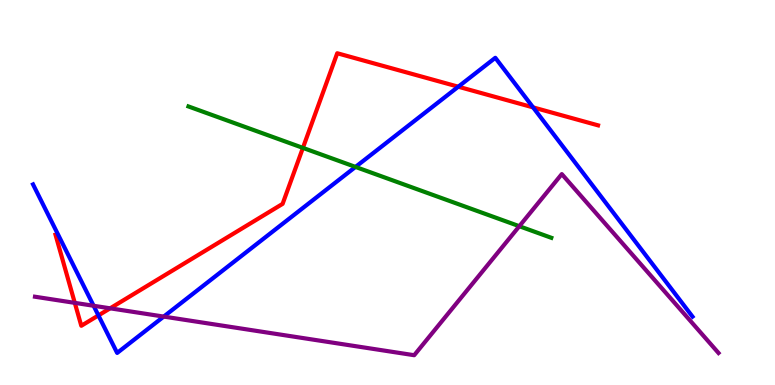[{'lines': ['blue', 'red'], 'intersections': [{'x': 1.27, 'y': 1.81}, {'x': 5.91, 'y': 7.75}, {'x': 6.88, 'y': 7.21}]}, {'lines': ['green', 'red'], 'intersections': [{'x': 3.91, 'y': 6.16}]}, {'lines': ['purple', 'red'], 'intersections': [{'x': 0.965, 'y': 2.13}, {'x': 1.42, 'y': 1.99}]}, {'lines': ['blue', 'green'], 'intersections': [{'x': 4.59, 'y': 5.66}]}, {'lines': ['blue', 'purple'], 'intersections': [{'x': 1.21, 'y': 2.06}, {'x': 2.11, 'y': 1.78}]}, {'lines': ['green', 'purple'], 'intersections': [{'x': 6.7, 'y': 4.12}]}]